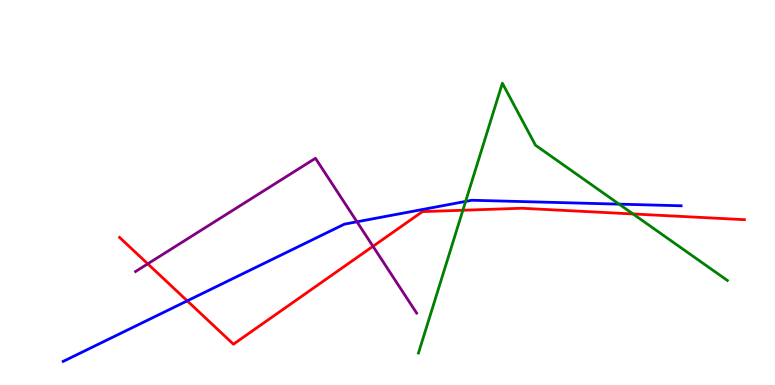[{'lines': ['blue', 'red'], 'intersections': [{'x': 2.42, 'y': 2.19}]}, {'lines': ['green', 'red'], 'intersections': [{'x': 5.97, 'y': 4.54}, {'x': 8.17, 'y': 4.44}]}, {'lines': ['purple', 'red'], 'intersections': [{'x': 1.91, 'y': 3.15}, {'x': 4.81, 'y': 3.6}]}, {'lines': ['blue', 'green'], 'intersections': [{'x': 6.01, 'y': 4.77}, {'x': 7.99, 'y': 4.7}]}, {'lines': ['blue', 'purple'], 'intersections': [{'x': 4.61, 'y': 4.24}]}, {'lines': ['green', 'purple'], 'intersections': []}]